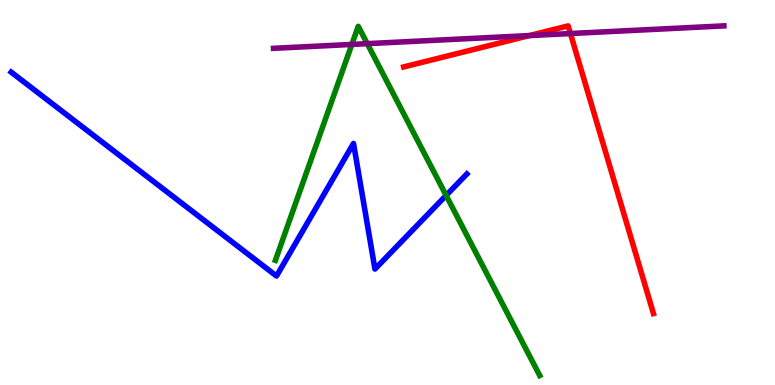[{'lines': ['blue', 'red'], 'intersections': []}, {'lines': ['green', 'red'], 'intersections': []}, {'lines': ['purple', 'red'], 'intersections': [{'x': 6.83, 'y': 9.08}, {'x': 7.36, 'y': 9.13}]}, {'lines': ['blue', 'green'], 'intersections': [{'x': 5.76, 'y': 4.92}]}, {'lines': ['blue', 'purple'], 'intersections': []}, {'lines': ['green', 'purple'], 'intersections': [{'x': 4.54, 'y': 8.85}, {'x': 4.74, 'y': 8.87}]}]